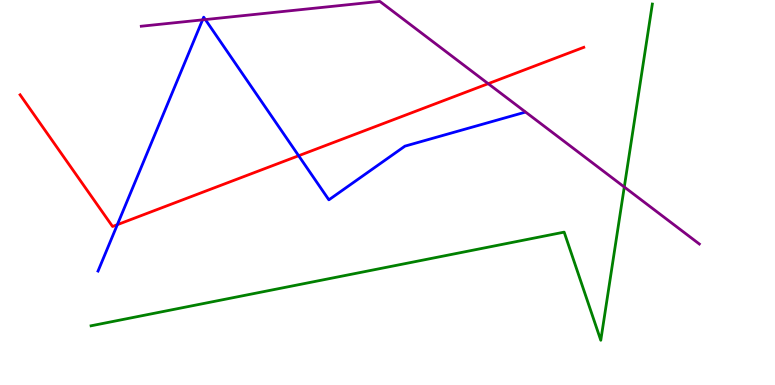[{'lines': ['blue', 'red'], 'intersections': [{'x': 1.51, 'y': 4.16}, {'x': 3.85, 'y': 5.95}]}, {'lines': ['green', 'red'], 'intersections': []}, {'lines': ['purple', 'red'], 'intersections': [{'x': 6.3, 'y': 7.83}]}, {'lines': ['blue', 'green'], 'intersections': []}, {'lines': ['blue', 'purple'], 'intersections': [{'x': 2.61, 'y': 9.48}, {'x': 2.65, 'y': 9.49}]}, {'lines': ['green', 'purple'], 'intersections': [{'x': 8.06, 'y': 5.14}]}]